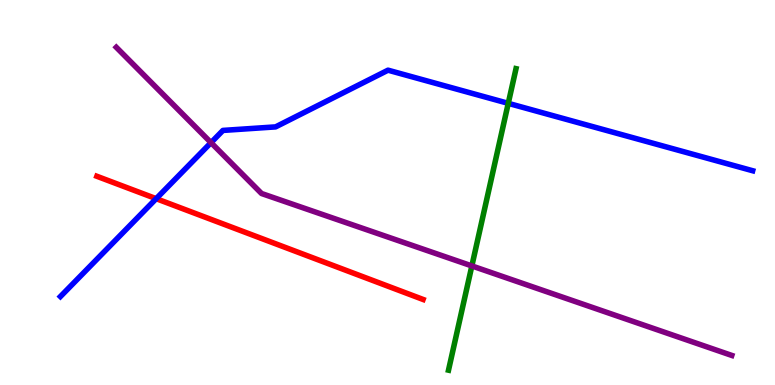[{'lines': ['blue', 'red'], 'intersections': [{'x': 2.02, 'y': 4.84}]}, {'lines': ['green', 'red'], 'intersections': []}, {'lines': ['purple', 'red'], 'intersections': []}, {'lines': ['blue', 'green'], 'intersections': [{'x': 6.56, 'y': 7.32}]}, {'lines': ['blue', 'purple'], 'intersections': [{'x': 2.72, 'y': 6.3}]}, {'lines': ['green', 'purple'], 'intersections': [{'x': 6.09, 'y': 3.09}]}]